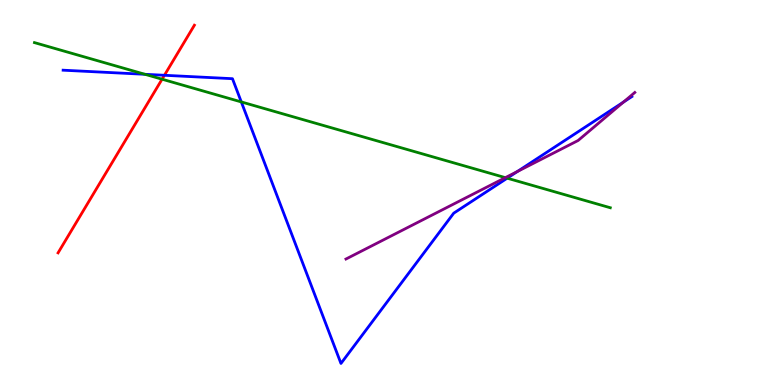[{'lines': ['blue', 'red'], 'intersections': [{'x': 2.12, 'y': 8.04}]}, {'lines': ['green', 'red'], 'intersections': [{'x': 2.09, 'y': 7.94}]}, {'lines': ['purple', 'red'], 'intersections': []}, {'lines': ['blue', 'green'], 'intersections': [{'x': 1.87, 'y': 8.07}, {'x': 3.11, 'y': 7.35}, {'x': 6.54, 'y': 5.37}]}, {'lines': ['blue', 'purple'], 'intersections': [{'x': 6.68, 'y': 5.55}, {'x': 8.05, 'y': 7.35}]}, {'lines': ['green', 'purple'], 'intersections': [{'x': 6.52, 'y': 5.39}]}]